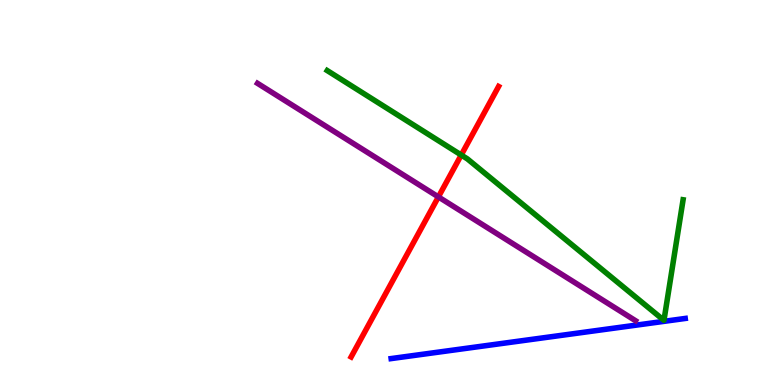[{'lines': ['blue', 'red'], 'intersections': []}, {'lines': ['green', 'red'], 'intersections': [{'x': 5.95, 'y': 5.97}]}, {'lines': ['purple', 'red'], 'intersections': [{'x': 5.66, 'y': 4.89}]}, {'lines': ['blue', 'green'], 'intersections': []}, {'lines': ['blue', 'purple'], 'intersections': []}, {'lines': ['green', 'purple'], 'intersections': []}]